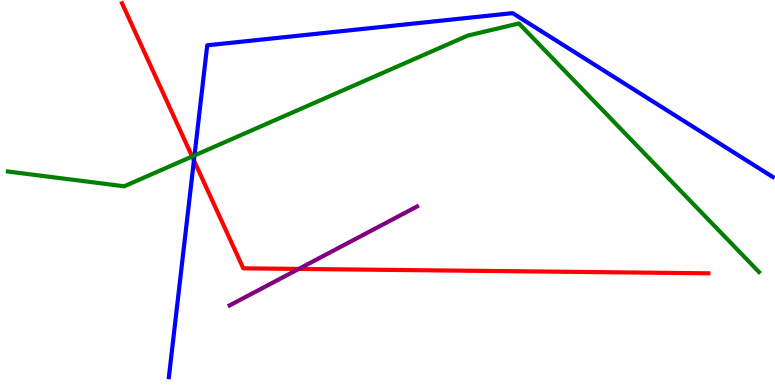[{'lines': ['blue', 'red'], 'intersections': [{'x': 2.5, 'y': 5.83}]}, {'lines': ['green', 'red'], 'intersections': [{'x': 2.48, 'y': 5.94}]}, {'lines': ['purple', 'red'], 'intersections': [{'x': 3.86, 'y': 3.02}]}, {'lines': ['blue', 'green'], 'intersections': [{'x': 2.51, 'y': 5.96}]}, {'lines': ['blue', 'purple'], 'intersections': []}, {'lines': ['green', 'purple'], 'intersections': []}]